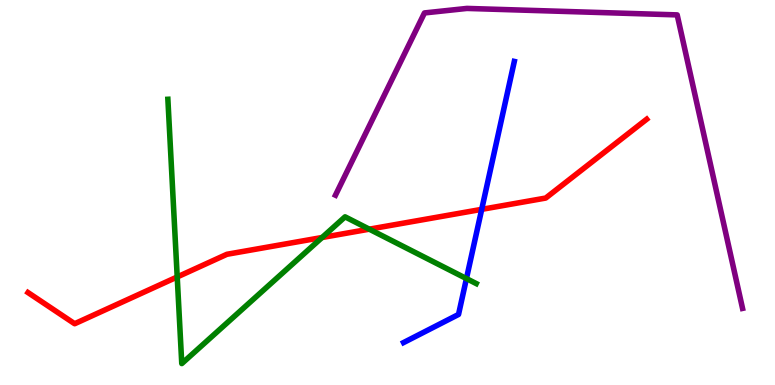[{'lines': ['blue', 'red'], 'intersections': [{'x': 6.22, 'y': 4.56}]}, {'lines': ['green', 'red'], 'intersections': [{'x': 2.29, 'y': 2.81}, {'x': 4.16, 'y': 3.83}, {'x': 4.77, 'y': 4.05}]}, {'lines': ['purple', 'red'], 'intersections': []}, {'lines': ['blue', 'green'], 'intersections': [{'x': 6.02, 'y': 2.76}]}, {'lines': ['blue', 'purple'], 'intersections': []}, {'lines': ['green', 'purple'], 'intersections': []}]